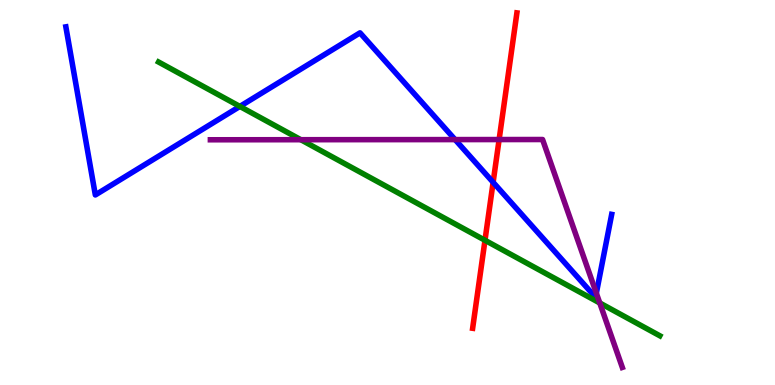[{'lines': ['blue', 'red'], 'intersections': [{'x': 6.36, 'y': 5.26}]}, {'lines': ['green', 'red'], 'intersections': [{'x': 6.26, 'y': 3.76}]}, {'lines': ['purple', 'red'], 'intersections': [{'x': 6.44, 'y': 6.38}]}, {'lines': ['blue', 'green'], 'intersections': [{'x': 3.1, 'y': 7.24}]}, {'lines': ['blue', 'purple'], 'intersections': [{'x': 5.87, 'y': 6.37}, {'x': 7.69, 'y': 2.38}]}, {'lines': ['green', 'purple'], 'intersections': [{'x': 3.88, 'y': 6.37}, {'x': 7.74, 'y': 2.13}]}]